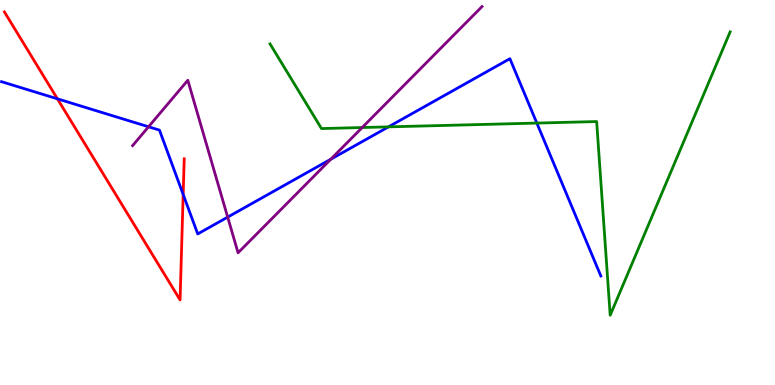[{'lines': ['blue', 'red'], 'intersections': [{'x': 0.741, 'y': 7.43}, {'x': 2.36, 'y': 4.95}]}, {'lines': ['green', 'red'], 'intersections': []}, {'lines': ['purple', 'red'], 'intersections': []}, {'lines': ['blue', 'green'], 'intersections': [{'x': 5.01, 'y': 6.7}, {'x': 6.93, 'y': 6.8}]}, {'lines': ['blue', 'purple'], 'intersections': [{'x': 1.92, 'y': 6.71}, {'x': 2.94, 'y': 4.36}, {'x': 4.27, 'y': 5.86}]}, {'lines': ['green', 'purple'], 'intersections': [{'x': 4.67, 'y': 6.69}]}]